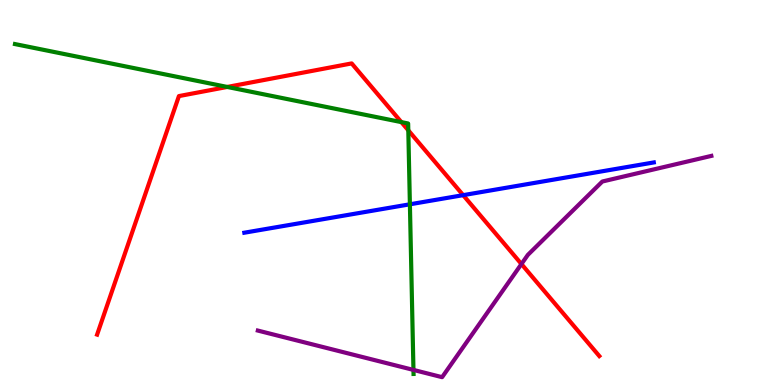[{'lines': ['blue', 'red'], 'intersections': [{'x': 5.98, 'y': 4.93}]}, {'lines': ['green', 'red'], 'intersections': [{'x': 2.93, 'y': 7.74}, {'x': 5.18, 'y': 6.83}, {'x': 5.27, 'y': 6.61}]}, {'lines': ['purple', 'red'], 'intersections': [{'x': 6.73, 'y': 3.14}]}, {'lines': ['blue', 'green'], 'intersections': [{'x': 5.29, 'y': 4.69}]}, {'lines': ['blue', 'purple'], 'intersections': []}, {'lines': ['green', 'purple'], 'intersections': [{'x': 5.33, 'y': 0.391}]}]